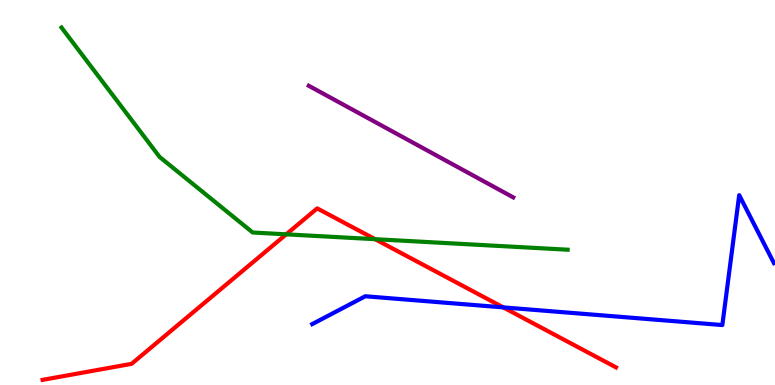[{'lines': ['blue', 'red'], 'intersections': [{'x': 6.49, 'y': 2.02}]}, {'lines': ['green', 'red'], 'intersections': [{'x': 3.69, 'y': 3.91}, {'x': 4.84, 'y': 3.79}]}, {'lines': ['purple', 'red'], 'intersections': []}, {'lines': ['blue', 'green'], 'intersections': []}, {'lines': ['blue', 'purple'], 'intersections': []}, {'lines': ['green', 'purple'], 'intersections': []}]